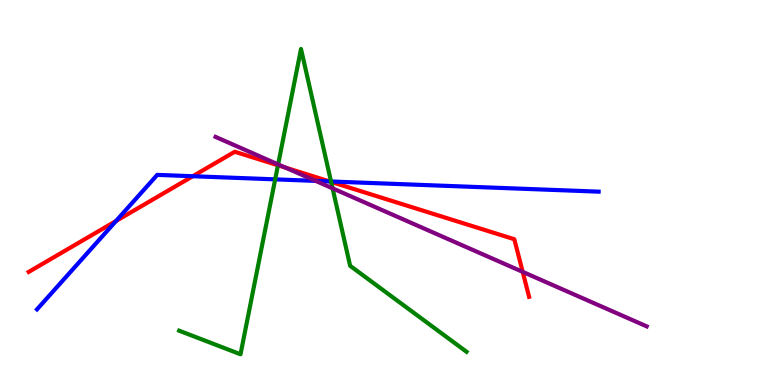[{'lines': ['blue', 'red'], 'intersections': [{'x': 1.5, 'y': 4.26}, {'x': 2.49, 'y': 5.42}, {'x': 4.25, 'y': 5.29}]}, {'lines': ['green', 'red'], 'intersections': [{'x': 3.59, 'y': 5.71}, {'x': 4.27, 'y': 5.28}]}, {'lines': ['purple', 'red'], 'intersections': [{'x': 3.68, 'y': 5.65}, {'x': 6.74, 'y': 2.94}]}, {'lines': ['blue', 'green'], 'intersections': [{'x': 3.55, 'y': 5.34}, {'x': 4.27, 'y': 5.29}]}, {'lines': ['blue', 'purple'], 'intersections': [{'x': 4.07, 'y': 5.3}]}, {'lines': ['green', 'purple'], 'intersections': [{'x': 3.59, 'y': 5.73}, {'x': 4.29, 'y': 5.11}]}]